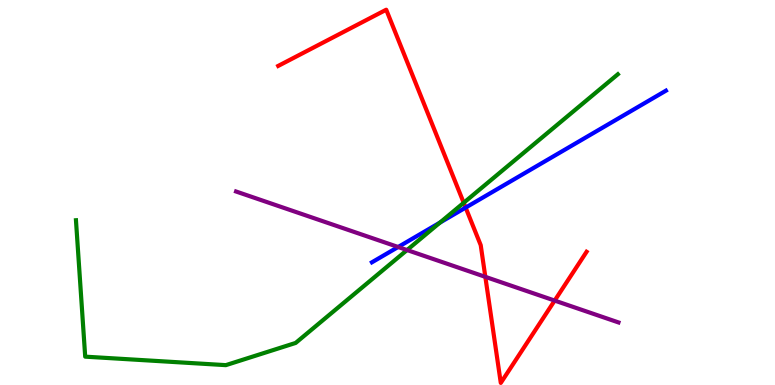[{'lines': ['blue', 'red'], 'intersections': [{'x': 6.01, 'y': 4.61}]}, {'lines': ['green', 'red'], 'intersections': [{'x': 5.98, 'y': 4.73}]}, {'lines': ['purple', 'red'], 'intersections': [{'x': 6.26, 'y': 2.81}, {'x': 7.16, 'y': 2.19}]}, {'lines': ['blue', 'green'], 'intersections': [{'x': 5.68, 'y': 4.22}]}, {'lines': ['blue', 'purple'], 'intersections': [{'x': 5.14, 'y': 3.58}]}, {'lines': ['green', 'purple'], 'intersections': [{'x': 5.25, 'y': 3.51}]}]